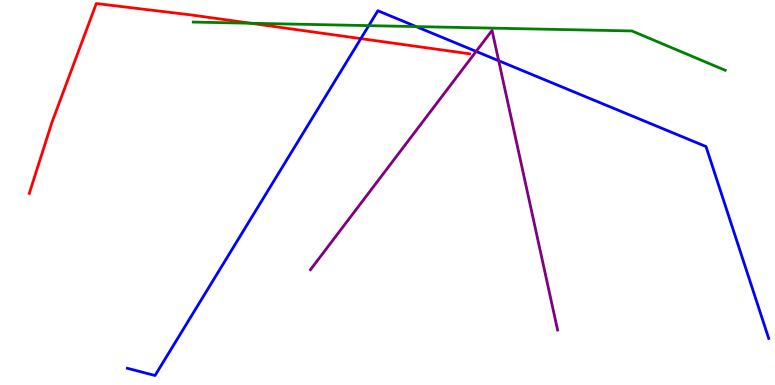[{'lines': ['blue', 'red'], 'intersections': [{'x': 4.66, 'y': 9.0}]}, {'lines': ['green', 'red'], 'intersections': [{'x': 3.23, 'y': 9.4}]}, {'lines': ['purple', 'red'], 'intersections': []}, {'lines': ['blue', 'green'], 'intersections': [{'x': 4.76, 'y': 9.33}, {'x': 5.37, 'y': 9.31}]}, {'lines': ['blue', 'purple'], 'intersections': [{'x': 6.14, 'y': 8.66}, {'x': 6.43, 'y': 8.42}]}, {'lines': ['green', 'purple'], 'intersections': []}]